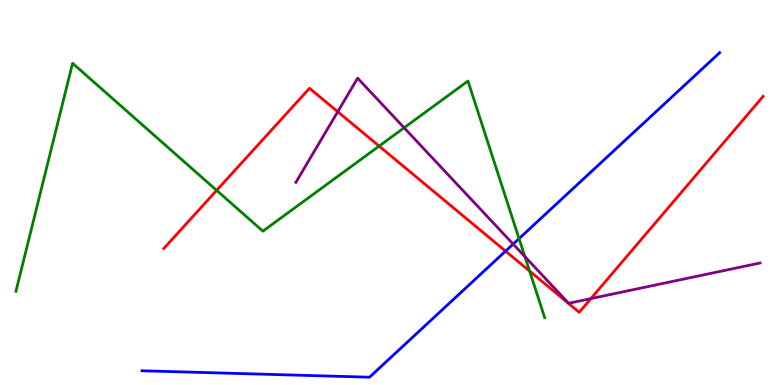[{'lines': ['blue', 'red'], 'intersections': [{'x': 6.52, 'y': 3.48}]}, {'lines': ['green', 'red'], 'intersections': [{'x': 2.8, 'y': 5.06}, {'x': 4.89, 'y': 6.21}, {'x': 6.83, 'y': 2.96}]}, {'lines': ['purple', 'red'], 'intersections': [{'x': 4.36, 'y': 7.1}, {'x': 7.62, 'y': 2.24}]}, {'lines': ['blue', 'green'], 'intersections': [{'x': 6.7, 'y': 3.8}]}, {'lines': ['blue', 'purple'], 'intersections': [{'x': 6.62, 'y': 3.66}]}, {'lines': ['green', 'purple'], 'intersections': [{'x': 5.21, 'y': 6.68}, {'x': 6.77, 'y': 3.33}]}]